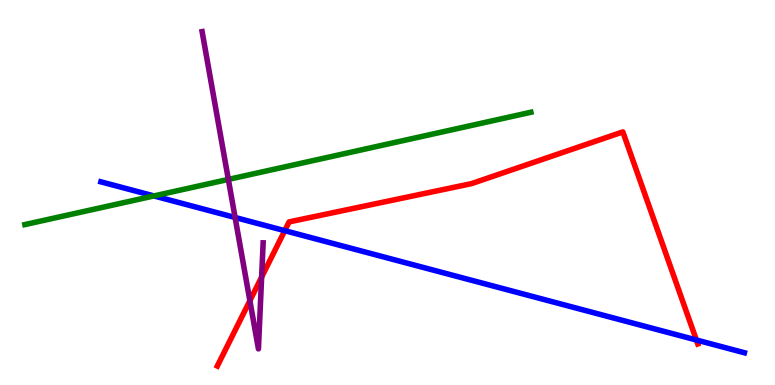[{'lines': ['blue', 'red'], 'intersections': [{'x': 3.67, 'y': 4.01}, {'x': 8.99, 'y': 1.17}]}, {'lines': ['green', 'red'], 'intersections': []}, {'lines': ['purple', 'red'], 'intersections': [{'x': 3.22, 'y': 2.19}, {'x': 3.38, 'y': 2.8}]}, {'lines': ['blue', 'green'], 'intersections': [{'x': 1.99, 'y': 4.91}]}, {'lines': ['blue', 'purple'], 'intersections': [{'x': 3.03, 'y': 4.35}]}, {'lines': ['green', 'purple'], 'intersections': [{'x': 2.95, 'y': 5.34}]}]